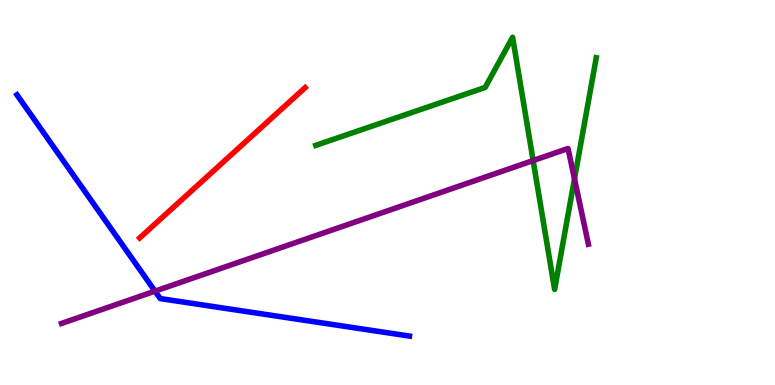[{'lines': ['blue', 'red'], 'intersections': []}, {'lines': ['green', 'red'], 'intersections': []}, {'lines': ['purple', 'red'], 'intersections': []}, {'lines': ['blue', 'green'], 'intersections': []}, {'lines': ['blue', 'purple'], 'intersections': [{'x': 2.0, 'y': 2.44}]}, {'lines': ['green', 'purple'], 'intersections': [{'x': 6.88, 'y': 5.83}, {'x': 7.41, 'y': 5.36}]}]